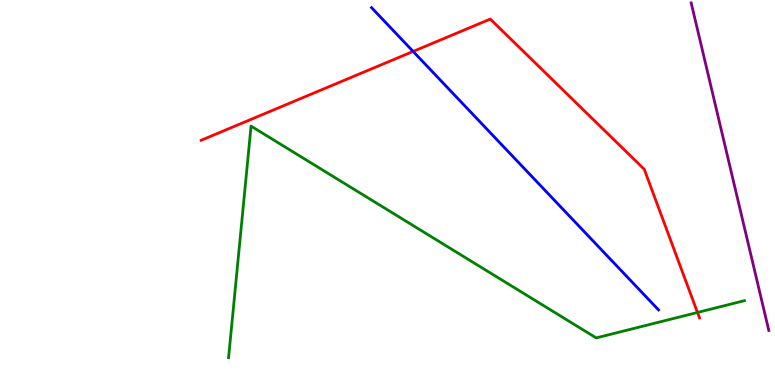[{'lines': ['blue', 'red'], 'intersections': [{'x': 5.33, 'y': 8.66}]}, {'lines': ['green', 'red'], 'intersections': [{'x': 9.0, 'y': 1.88}]}, {'lines': ['purple', 'red'], 'intersections': []}, {'lines': ['blue', 'green'], 'intersections': []}, {'lines': ['blue', 'purple'], 'intersections': []}, {'lines': ['green', 'purple'], 'intersections': []}]